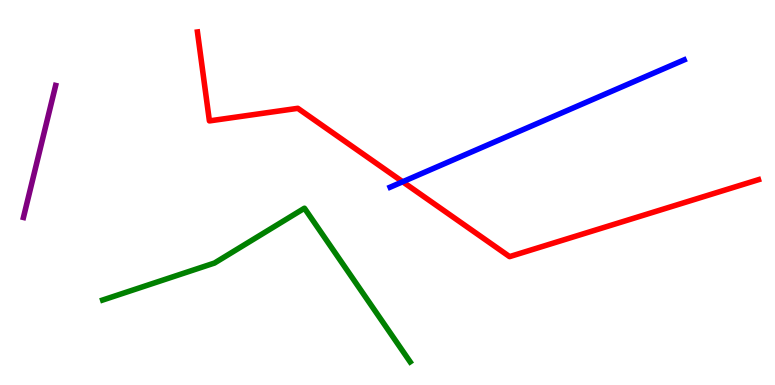[{'lines': ['blue', 'red'], 'intersections': [{'x': 5.2, 'y': 5.28}]}, {'lines': ['green', 'red'], 'intersections': []}, {'lines': ['purple', 'red'], 'intersections': []}, {'lines': ['blue', 'green'], 'intersections': []}, {'lines': ['blue', 'purple'], 'intersections': []}, {'lines': ['green', 'purple'], 'intersections': []}]